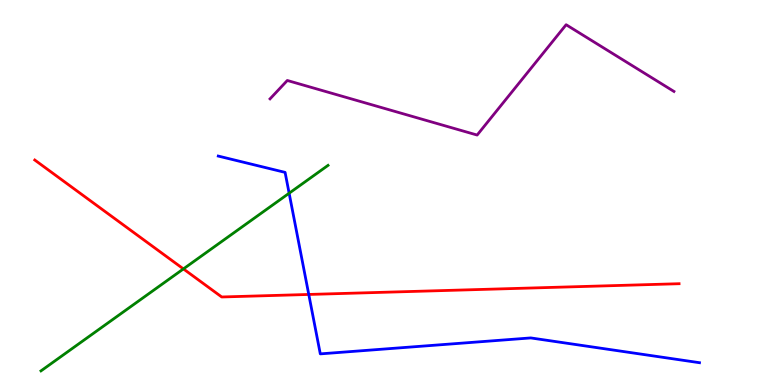[{'lines': ['blue', 'red'], 'intersections': [{'x': 3.98, 'y': 2.35}]}, {'lines': ['green', 'red'], 'intersections': [{'x': 2.37, 'y': 3.02}]}, {'lines': ['purple', 'red'], 'intersections': []}, {'lines': ['blue', 'green'], 'intersections': [{'x': 3.73, 'y': 4.98}]}, {'lines': ['blue', 'purple'], 'intersections': []}, {'lines': ['green', 'purple'], 'intersections': []}]